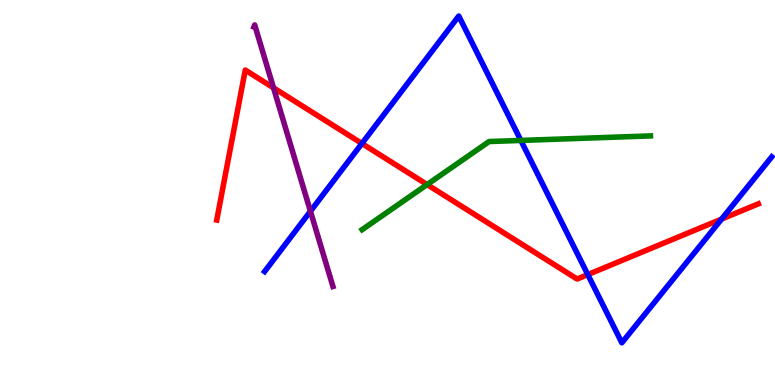[{'lines': ['blue', 'red'], 'intersections': [{'x': 4.67, 'y': 6.27}, {'x': 7.58, 'y': 2.87}, {'x': 9.31, 'y': 4.31}]}, {'lines': ['green', 'red'], 'intersections': [{'x': 5.51, 'y': 5.21}]}, {'lines': ['purple', 'red'], 'intersections': [{'x': 3.53, 'y': 7.72}]}, {'lines': ['blue', 'green'], 'intersections': [{'x': 6.72, 'y': 6.35}]}, {'lines': ['blue', 'purple'], 'intersections': [{'x': 4.01, 'y': 4.51}]}, {'lines': ['green', 'purple'], 'intersections': []}]